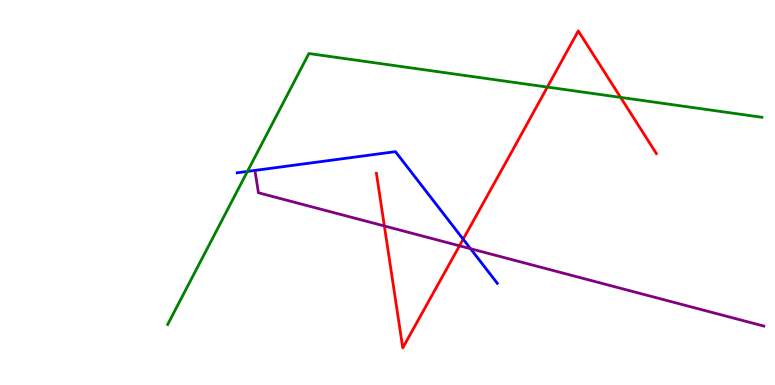[{'lines': ['blue', 'red'], 'intersections': [{'x': 5.98, 'y': 3.79}]}, {'lines': ['green', 'red'], 'intersections': [{'x': 7.06, 'y': 7.74}, {'x': 8.01, 'y': 7.47}]}, {'lines': ['purple', 'red'], 'intersections': [{'x': 4.96, 'y': 4.13}, {'x': 5.93, 'y': 3.62}]}, {'lines': ['blue', 'green'], 'intersections': [{'x': 3.19, 'y': 5.55}]}, {'lines': ['blue', 'purple'], 'intersections': [{'x': 6.07, 'y': 3.54}]}, {'lines': ['green', 'purple'], 'intersections': []}]